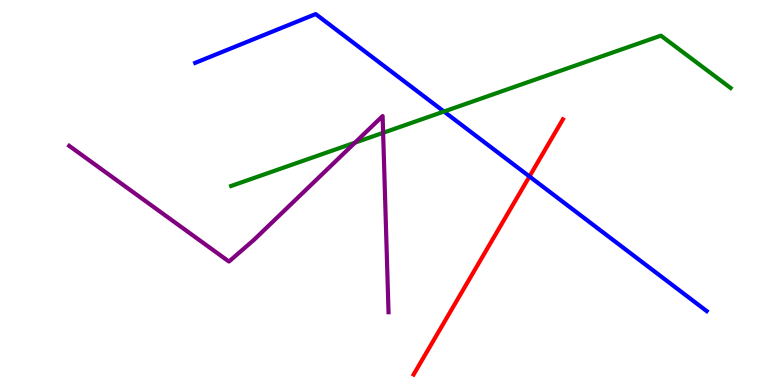[{'lines': ['blue', 'red'], 'intersections': [{'x': 6.83, 'y': 5.42}]}, {'lines': ['green', 'red'], 'intersections': []}, {'lines': ['purple', 'red'], 'intersections': []}, {'lines': ['blue', 'green'], 'intersections': [{'x': 5.73, 'y': 7.1}]}, {'lines': ['blue', 'purple'], 'intersections': []}, {'lines': ['green', 'purple'], 'intersections': [{'x': 4.58, 'y': 6.29}, {'x': 4.94, 'y': 6.55}]}]